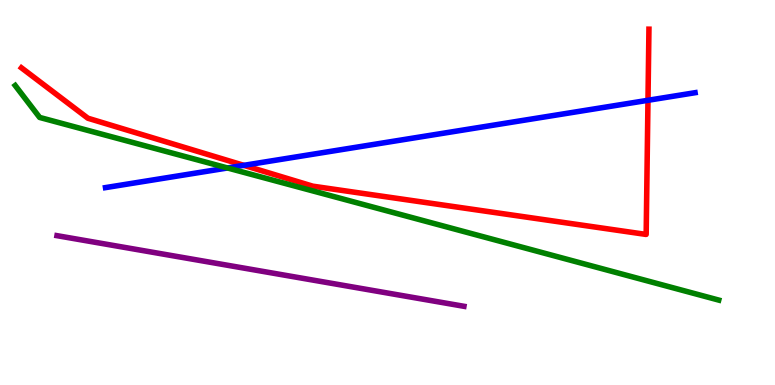[{'lines': ['blue', 'red'], 'intersections': [{'x': 3.15, 'y': 5.71}, {'x': 8.36, 'y': 7.4}]}, {'lines': ['green', 'red'], 'intersections': []}, {'lines': ['purple', 'red'], 'intersections': []}, {'lines': ['blue', 'green'], 'intersections': [{'x': 2.94, 'y': 5.64}]}, {'lines': ['blue', 'purple'], 'intersections': []}, {'lines': ['green', 'purple'], 'intersections': []}]